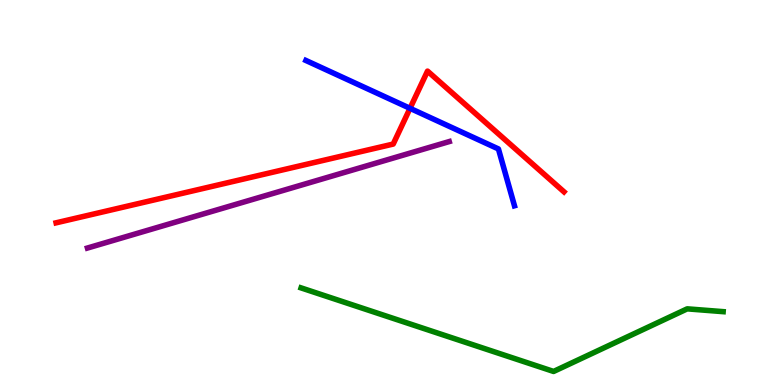[{'lines': ['blue', 'red'], 'intersections': [{'x': 5.29, 'y': 7.19}]}, {'lines': ['green', 'red'], 'intersections': []}, {'lines': ['purple', 'red'], 'intersections': []}, {'lines': ['blue', 'green'], 'intersections': []}, {'lines': ['blue', 'purple'], 'intersections': []}, {'lines': ['green', 'purple'], 'intersections': []}]